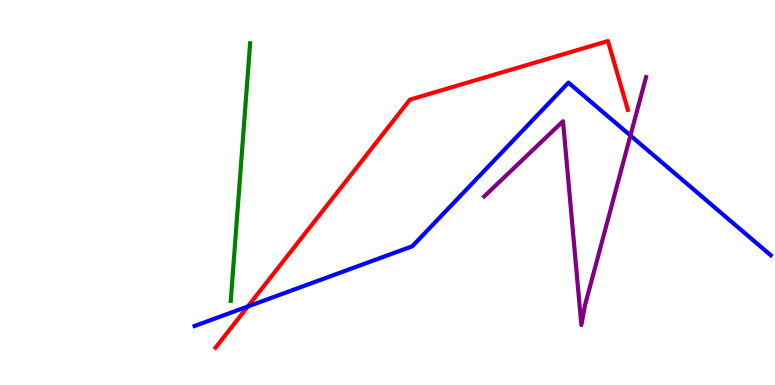[{'lines': ['blue', 'red'], 'intersections': [{'x': 3.2, 'y': 2.04}]}, {'lines': ['green', 'red'], 'intersections': []}, {'lines': ['purple', 'red'], 'intersections': []}, {'lines': ['blue', 'green'], 'intersections': []}, {'lines': ['blue', 'purple'], 'intersections': [{'x': 8.13, 'y': 6.48}]}, {'lines': ['green', 'purple'], 'intersections': []}]